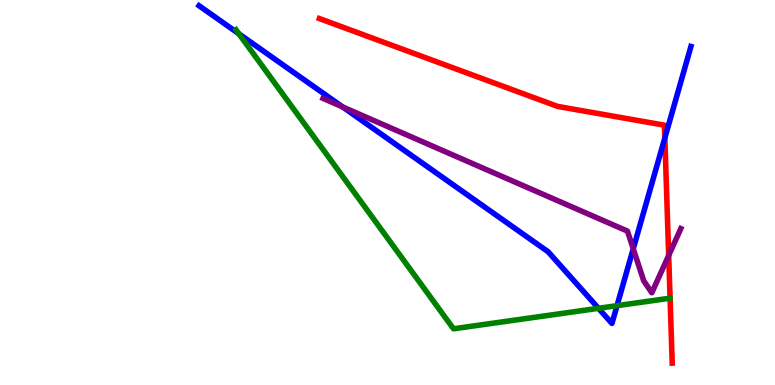[{'lines': ['blue', 'red'], 'intersections': [{'x': 8.58, 'y': 6.42}]}, {'lines': ['green', 'red'], 'intersections': []}, {'lines': ['purple', 'red'], 'intersections': [{'x': 8.63, 'y': 3.36}]}, {'lines': ['blue', 'green'], 'intersections': [{'x': 3.08, 'y': 9.12}, {'x': 7.72, 'y': 1.99}, {'x': 7.96, 'y': 2.06}]}, {'lines': ['blue', 'purple'], 'intersections': [{'x': 4.42, 'y': 7.22}, {'x': 8.17, 'y': 3.54}]}, {'lines': ['green', 'purple'], 'intersections': []}]